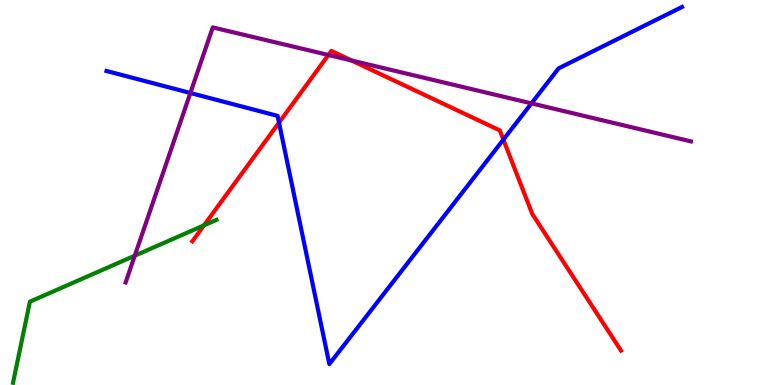[{'lines': ['blue', 'red'], 'intersections': [{'x': 3.6, 'y': 6.82}, {'x': 6.5, 'y': 6.37}]}, {'lines': ['green', 'red'], 'intersections': [{'x': 2.63, 'y': 4.15}]}, {'lines': ['purple', 'red'], 'intersections': [{'x': 4.24, 'y': 8.57}, {'x': 4.54, 'y': 8.43}]}, {'lines': ['blue', 'green'], 'intersections': []}, {'lines': ['blue', 'purple'], 'intersections': [{'x': 2.46, 'y': 7.58}, {'x': 6.86, 'y': 7.31}]}, {'lines': ['green', 'purple'], 'intersections': [{'x': 1.74, 'y': 3.36}]}]